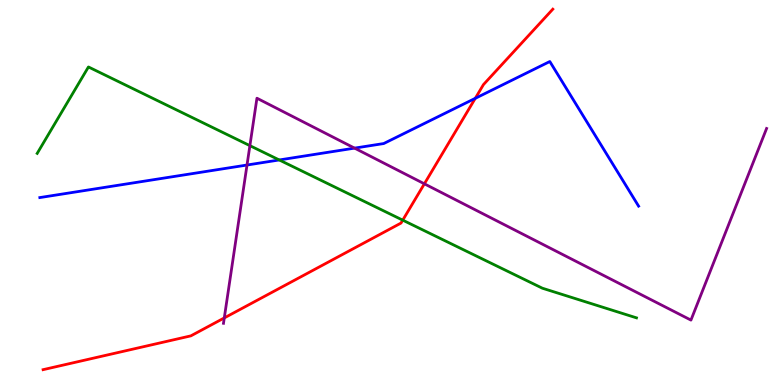[{'lines': ['blue', 'red'], 'intersections': [{'x': 6.13, 'y': 7.45}]}, {'lines': ['green', 'red'], 'intersections': [{'x': 5.2, 'y': 4.28}]}, {'lines': ['purple', 'red'], 'intersections': [{'x': 2.89, 'y': 1.74}, {'x': 5.48, 'y': 5.23}]}, {'lines': ['blue', 'green'], 'intersections': [{'x': 3.6, 'y': 5.85}]}, {'lines': ['blue', 'purple'], 'intersections': [{'x': 3.19, 'y': 5.71}, {'x': 4.58, 'y': 6.15}]}, {'lines': ['green', 'purple'], 'intersections': [{'x': 3.22, 'y': 6.22}]}]